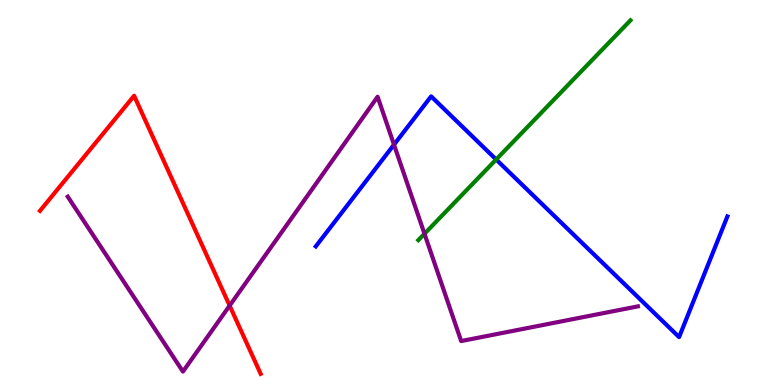[{'lines': ['blue', 'red'], 'intersections': []}, {'lines': ['green', 'red'], 'intersections': []}, {'lines': ['purple', 'red'], 'intersections': [{'x': 2.96, 'y': 2.06}]}, {'lines': ['blue', 'green'], 'intersections': [{'x': 6.4, 'y': 5.86}]}, {'lines': ['blue', 'purple'], 'intersections': [{'x': 5.08, 'y': 6.24}]}, {'lines': ['green', 'purple'], 'intersections': [{'x': 5.48, 'y': 3.93}]}]